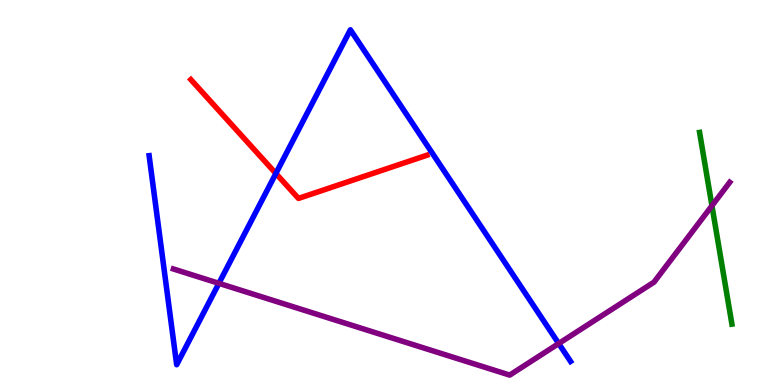[{'lines': ['blue', 'red'], 'intersections': [{'x': 3.56, 'y': 5.49}]}, {'lines': ['green', 'red'], 'intersections': []}, {'lines': ['purple', 'red'], 'intersections': []}, {'lines': ['blue', 'green'], 'intersections': []}, {'lines': ['blue', 'purple'], 'intersections': [{'x': 2.82, 'y': 2.64}, {'x': 7.21, 'y': 1.08}]}, {'lines': ['green', 'purple'], 'intersections': [{'x': 9.19, 'y': 4.66}]}]